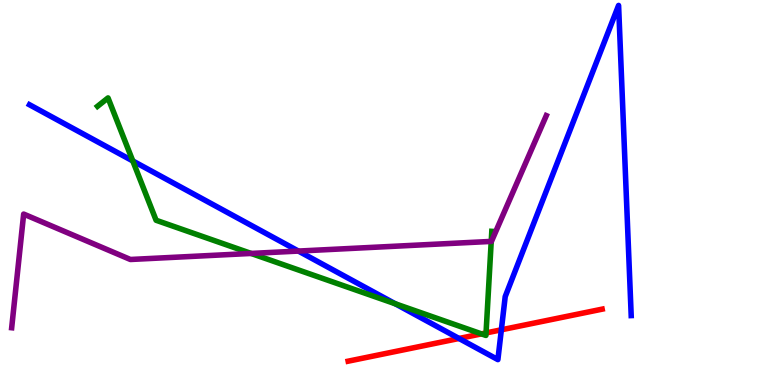[{'lines': ['blue', 'red'], 'intersections': [{'x': 5.92, 'y': 1.21}, {'x': 6.47, 'y': 1.43}]}, {'lines': ['green', 'red'], 'intersections': [{'x': 6.21, 'y': 1.33}, {'x': 6.27, 'y': 1.35}]}, {'lines': ['purple', 'red'], 'intersections': []}, {'lines': ['blue', 'green'], 'intersections': [{'x': 1.71, 'y': 5.82}, {'x': 5.1, 'y': 2.11}]}, {'lines': ['blue', 'purple'], 'intersections': [{'x': 3.85, 'y': 3.48}]}, {'lines': ['green', 'purple'], 'intersections': [{'x': 3.24, 'y': 3.42}, {'x': 6.34, 'y': 3.73}]}]